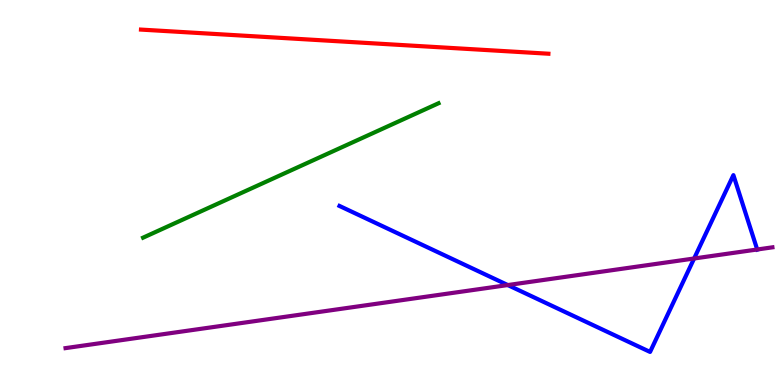[{'lines': ['blue', 'red'], 'intersections': []}, {'lines': ['green', 'red'], 'intersections': []}, {'lines': ['purple', 'red'], 'intersections': []}, {'lines': ['blue', 'green'], 'intersections': []}, {'lines': ['blue', 'purple'], 'intersections': [{'x': 6.55, 'y': 2.6}, {'x': 8.96, 'y': 3.29}, {'x': 9.77, 'y': 3.52}]}, {'lines': ['green', 'purple'], 'intersections': []}]